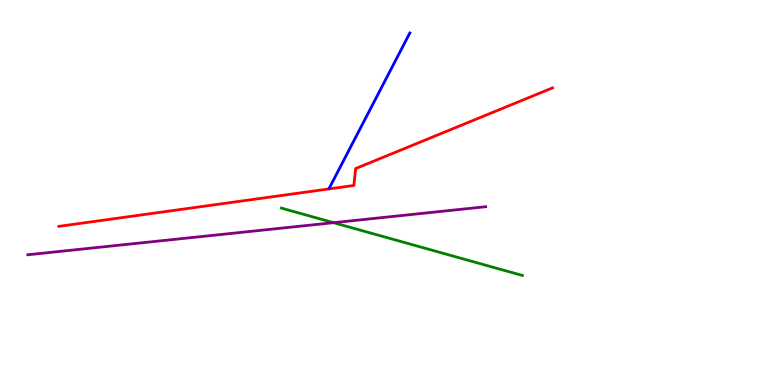[{'lines': ['blue', 'red'], 'intersections': []}, {'lines': ['green', 'red'], 'intersections': []}, {'lines': ['purple', 'red'], 'intersections': []}, {'lines': ['blue', 'green'], 'intersections': []}, {'lines': ['blue', 'purple'], 'intersections': []}, {'lines': ['green', 'purple'], 'intersections': [{'x': 4.3, 'y': 4.22}]}]